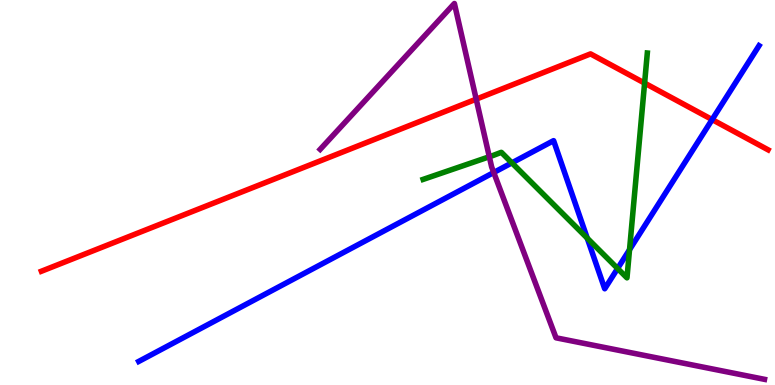[{'lines': ['blue', 'red'], 'intersections': [{'x': 9.19, 'y': 6.89}]}, {'lines': ['green', 'red'], 'intersections': [{'x': 8.32, 'y': 7.84}]}, {'lines': ['purple', 'red'], 'intersections': [{'x': 6.14, 'y': 7.42}]}, {'lines': ['blue', 'green'], 'intersections': [{'x': 6.6, 'y': 5.77}, {'x': 7.58, 'y': 3.81}, {'x': 7.97, 'y': 3.03}, {'x': 8.12, 'y': 3.51}]}, {'lines': ['blue', 'purple'], 'intersections': [{'x': 6.37, 'y': 5.52}]}, {'lines': ['green', 'purple'], 'intersections': [{'x': 6.31, 'y': 5.93}]}]